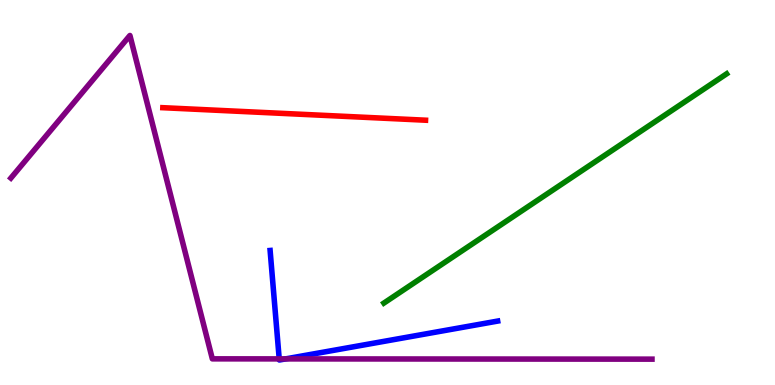[{'lines': ['blue', 'red'], 'intersections': []}, {'lines': ['green', 'red'], 'intersections': []}, {'lines': ['purple', 'red'], 'intersections': []}, {'lines': ['blue', 'green'], 'intersections': []}, {'lines': ['blue', 'purple'], 'intersections': [{'x': 3.6, 'y': 0.678}, {'x': 3.68, 'y': 0.678}]}, {'lines': ['green', 'purple'], 'intersections': []}]